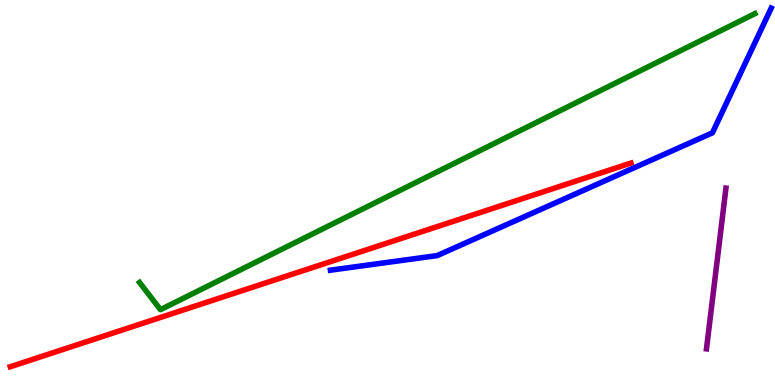[{'lines': ['blue', 'red'], 'intersections': []}, {'lines': ['green', 'red'], 'intersections': []}, {'lines': ['purple', 'red'], 'intersections': []}, {'lines': ['blue', 'green'], 'intersections': []}, {'lines': ['blue', 'purple'], 'intersections': []}, {'lines': ['green', 'purple'], 'intersections': []}]